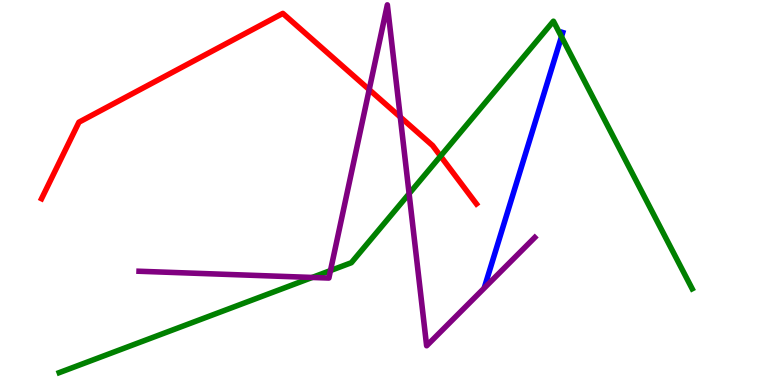[{'lines': ['blue', 'red'], 'intersections': []}, {'lines': ['green', 'red'], 'intersections': [{'x': 5.68, 'y': 5.95}]}, {'lines': ['purple', 'red'], 'intersections': [{'x': 4.76, 'y': 7.67}, {'x': 5.16, 'y': 6.96}]}, {'lines': ['blue', 'green'], 'intersections': [{'x': 7.24, 'y': 9.05}]}, {'lines': ['blue', 'purple'], 'intersections': []}, {'lines': ['green', 'purple'], 'intersections': [{'x': 4.03, 'y': 2.79}, {'x': 4.26, 'y': 2.97}, {'x': 5.28, 'y': 4.97}]}]